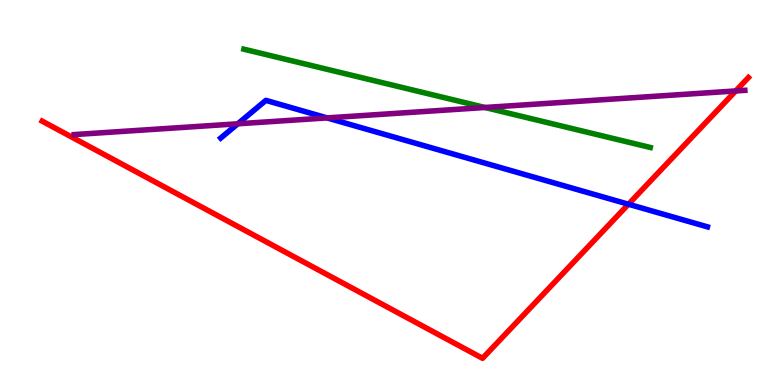[{'lines': ['blue', 'red'], 'intersections': [{'x': 8.11, 'y': 4.7}]}, {'lines': ['green', 'red'], 'intersections': []}, {'lines': ['purple', 'red'], 'intersections': [{'x': 9.49, 'y': 7.64}]}, {'lines': ['blue', 'green'], 'intersections': []}, {'lines': ['blue', 'purple'], 'intersections': [{'x': 3.07, 'y': 6.78}, {'x': 4.22, 'y': 6.94}]}, {'lines': ['green', 'purple'], 'intersections': [{'x': 6.26, 'y': 7.21}]}]